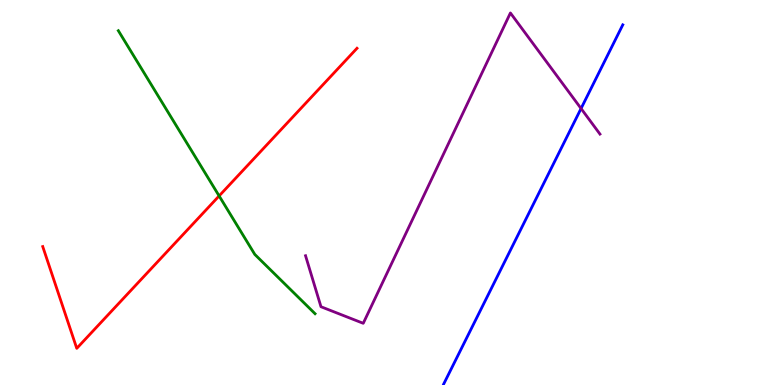[{'lines': ['blue', 'red'], 'intersections': []}, {'lines': ['green', 'red'], 'intersections': [{'x': 2.83, 'y': 4.91}]}, {'lines': ['purple', 'red'], 'intersections': []}, {'lines': ['blue', 'green'], 'intersections': []}, {'lines': ['blue', 'purple'], 'intersections': [{'x': 7.5, 'y': 7.18}]}, {'lines': ['green', 'purple'], 'intersections': []}]